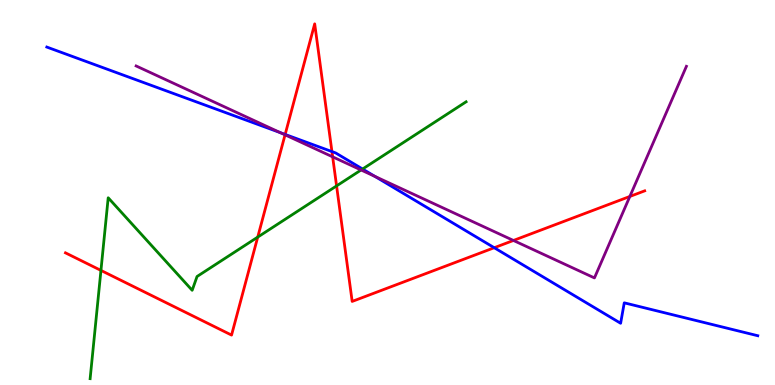[{'lines': ['blue', 'red'], 'intersections': [{'x': 3.68, 'y': 6.51}, {'x': 4.28, 'y': 6.06}, {'x': 6.38, 'y': 3.57}]}, {'lines': ['green', 'red'], 'intersections': [{'x': 1.3, 'y': 2.98}, {'x': 3.33, 'y': 3.84}, {'x': 4.34, 'y': 5.17}]}, {'lines': ['purple', 'red'], 'intersections': [{'x': 3.68, 'y': 6.5}, {'x': 4.29, 'y': 5.93}, {'x': 6.62, 'y': 3.75}, {'x': 8.13, 'y': 4.9}]}, {'lines': ['blue', 'green'], 'intersections': [{'x': 4.68, 'y': 5.61}]}, {'lines': ['blue', 'purple'], 'intersections': [{'x': 3.62, 'y': 6.55}, {'x': 4.84, 'y': 5.42}]}, {'lines': ['green', 'purple'], 'intersections': [{'x': 4.66, 'y': 5.58}]}]